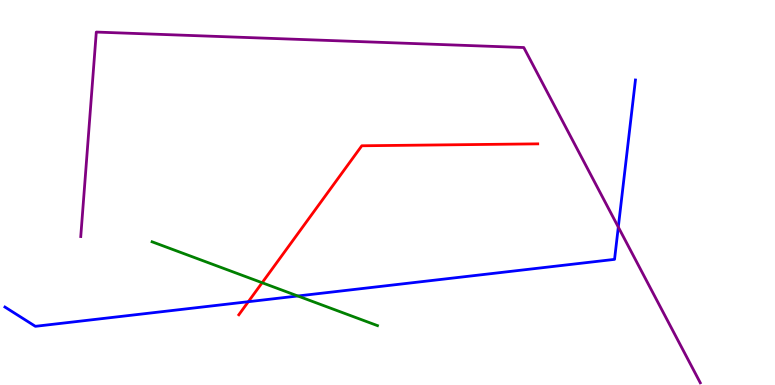[{'lines': ['blue', 'red'], 'intersections': [{'x': 3.2, 'y': 2.16}]}, {'lines': ['green', 'red'], 'intersections': [{'x': 3.38, 'y': 2.66}]}, {'lines': ['purple', 'red'], 'intersections': []}, {'lines': ['blue', 'green'], 'intersections': [{'x': 3.84, 'y': 2.31}]}, {'lines': ['blue', 'purple'], 'intersections': [{'x': 7.98, 'y': 4.1}]}, {'lines': ['green', 'purple'], 'intersections': []}]